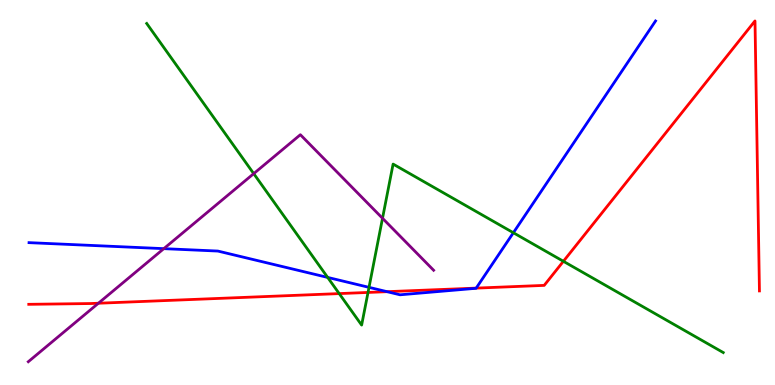[{'lines': ['blue', 'red'], 'intersections': [{'x': 4.99, 'y': 2.42}, {'x': 6.14, 'y': 2.52}]}, {'lines': ['green', 'red'], 'intersections': [{'x': 4.38, 'y': 2.37}, {'x': 4.75, 'y': 2.4}, {'x': 7.27, 'y': 3.21}]}, {'lines': ['purple', 'red'], 'intersections': [{'x': 1.27, 'y': 2.12}]}, {'lines': ['blue', 'green'], 'intersections': [{'x': 4.23, 'y': 2.79}, {'x': 4.76, 'y': 2.54}, {'x': 6.62, 'y': 3.95}]}, {'lines': ['blue', 'purple'], 'intersections': [{'x': 2.11, 'y': 3.54}]}, {'lines': ['green', 'purple'], 'intersections': [{'x': 3.27, 'y': 5.49}, {'x': 4.94, 'y': 4.33}]}]